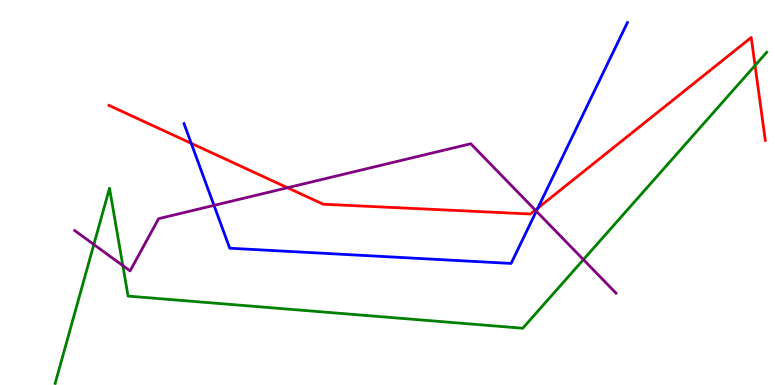[{'lines': ['blue', 'red'], 'intersections': [{'x': 2.47, 'y': 6.28}, {'x': 6.94, 'y': 4.59}]}, {'lines': ['green', 'red'], 'intersections': [{'x': 9.74, 'y': 8.3}]}, {'lines': ['purple', 'red'], 'intersections': [{'x': 3.71, 'y': 5.12}, {'x': 6.91, 'y': 4.54}]}, {'lines': ['blue', 'green'], 'intersections': []}, {'lines': ['blue', 'purple'], 'intersections': [{'x': 2.76, 'y': 4.67}, {'x': 6.92, 'y': 4.51}]}, {'lines': ['green', 'purple'], 'intersections': [{'x': 1.21, 'y': 3.65}, {'x': 1.58, 'y': 3.1}, {'x': 7.53, 'y': 3.26}]}]